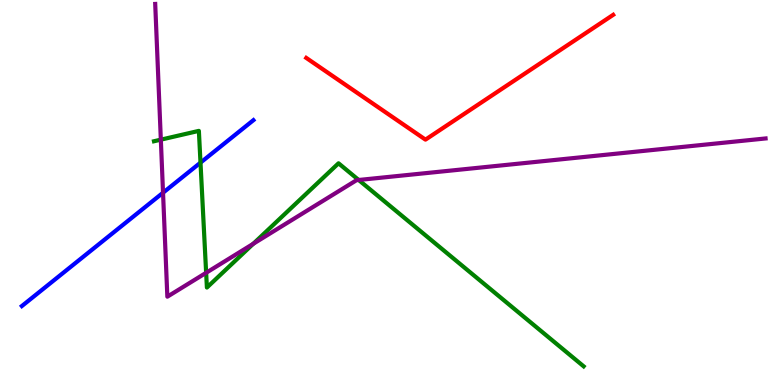[{'lines': ['blue', 'red'], 'intersections': []}, {'lines': ['green', 'red'], 'intersections': []}, {'lines': ['purple', 'red'], 'intersections': []}, {'lines': ['blue', 'green'], 'intersections': [{'x': 2.59, 'y': 5.78}]}, {'lines': ['blue', 'purple'], 'intersections': [{'x': 2.1, 'y': 4.99}]}, {'lines': ['green', 'purple'], 'intersections': [{'x': 2.08, 'y': 6.37}, {'x': 2.66, 'y': 2.91}, {'x': 3.27, 'y': 3.67}, {'x': 4.63, 'y': 5.33}]}]